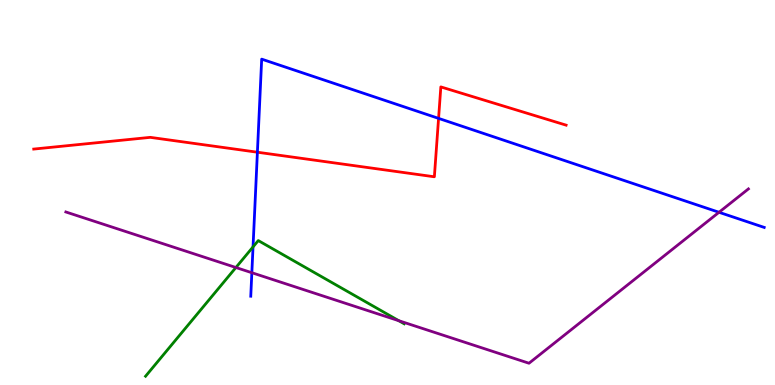[{'lines': ['blue', 'red'], 'intersections': [{'x': 3.32, 'y': 6.05}, {'x': 5.66, 'y': 6.93}]}, {'lines': ['green', 'red'], 'intersections': []}, {'lines': ['purple', 'red'], 'intersections': []}, {'lines': ['blue', 'green'], 'intersections': [{'x': 3.26, 'y': 3.59}]}, {'lines': ['blue', 'purple'], 'intersections': [{'x': 3.25, 'y': 2.92}, {'x': 9.28, 'y': 4.49}]}, {'lines': ['green', 'purple'], 'intersections': [{'x': 3.04, 'y': 3.05}, {'x': 5.15, 'y': 1.67}]}]